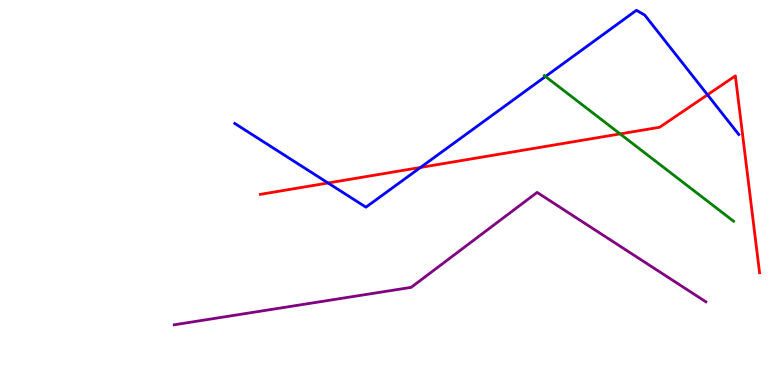[{'lines': ['blue', 'red'], 'intersections': [{'x': 4.23, 'y': 5.25}, {'x': 5.43, 'y': 5.65}, {'x': 9.13, 'y': 7.54}]}, {'lines': ['green', 'red'], 'intersections': [{'x': 8.0, 'y': 6.52}]}, {'lines': ['purple', 'red'], 'intersections': []}, {'lines': ['blue', 'green'], 'intersections': [{'x': 7.04, 'y': 8.01}]}, {'lines': ['blue', 'purple'], 'intersections': []}, {'lines': ['green', 'purple'], 'intersections': []}]